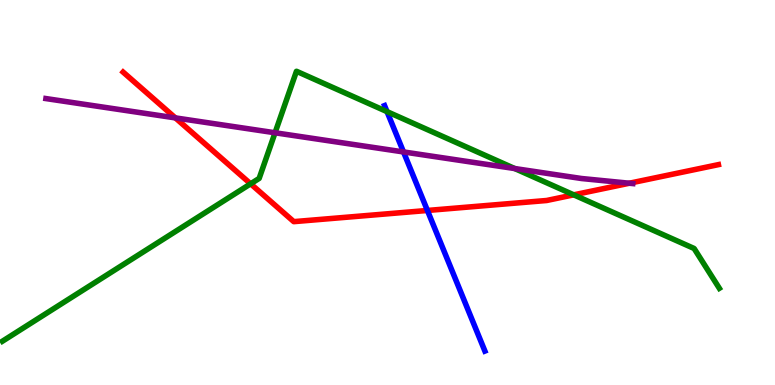[{'lines': ['blue', 'red'], 'intersections': [{'x': 5.52, 'y': 4.53}]}, {'lines': ['green', 'red'], 'intersections': [{'x': 3.23, 'y': 5.23}, {'x': 7.4, 'y': 4.94}]}, {'lines': ['purple', 'red'], 'intersections': [{'x': 2.26, 'y': 6.94}, {'x': 8.12, 'y': 5.24}]}, {'lines': ['blue', 'green'], 'intersections': [{'x': 4.99, 'y': 7.1}]}, {'lines': ['blue', 'purple'], 'intersections': [{'x': 5.21, 'y': 6.05}]}, {'lines': ['green', 'purple'], 'intersections': [{'x': 3.55, 'y': 6.55}, {'x': 6.64, 'y': 5.62}]}]